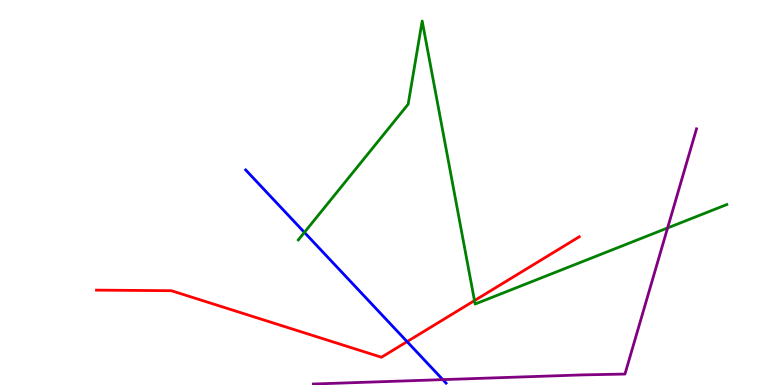[{'lines': ['blue', 'red'], 'intersections': [{'x': 5.25, 'y': 1.13}]}, {'lines': ['green', 'red'], 'intersections': [{'x': 6.12, 'y': 2.19}]}, {'lines': ['purple', 'red'], 'intersections': []}, {'lines': ['blue', 'green'], 'intersections': [{'x': 3.93, 'y': 3.96}]}, {'lines': ['blue', 'purple'], 'intersections': [{'x': 5.71, 'y': 0.14}]}, {'lines': ['green', 'purple'], 'intersections': [{'x': 8.61, 'y': 4.08}]}]